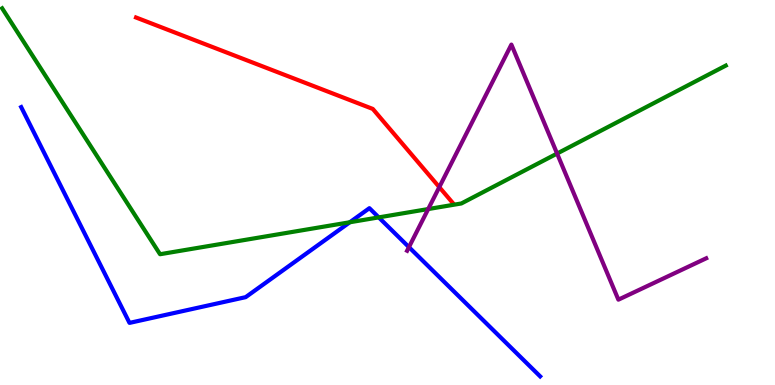[{'lines': ['blue', 'red'], 'intersections': []}, {'lines': ['green', 'red'], 'intersections': []}, {'lines': ['purple', 'red'], 'intersections': [{'x': 5.67, 'y': 5.14}]}, {'lines': ['blue', 'green'], 'intersections': [{'x': 4.51, 'y': 4.23}, {'x': 4.89, 'y': 4.35}]}, {'lines': ['blue', 'purple'], 'intersections': [{'x': 5.28, 'y': 3.58}]}, {'lines': ['green', 'purple'], 'intersections': [{'x': 5.53, 'y': 4.57}, {'x': 7.19, 'y': 6.01}]}]